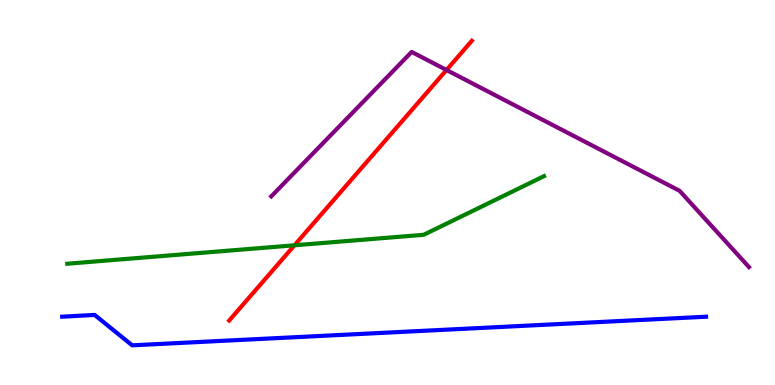[{'lines': ['blue', 'red'], 'intersections': []}, {'lines': ['green', 'red'], 'intersections': [{'x': 3.8, 'y': 3.63}]}, {'lines': ['purple', 'red'], 'intersections': [{'x': 5.76, 'y': 8.18}]}, {'lines': ['blue', 'green'], 'intersections': []}, {'lines': ['blue', 'purple'], 'intersections': []}, {'lines': ['green', 'purple'], 'intersections': []}]